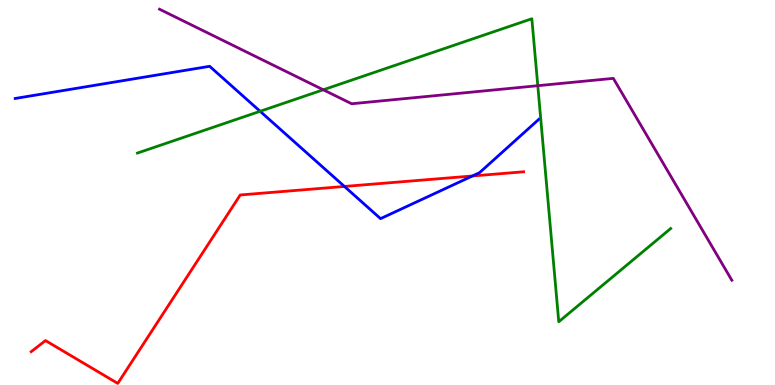[{'lines': ['blue', 'red'], 'intersections': [{'x': 4.44, 'y': 5.16}, {'x': 6.1, 'y': 5.43}]}, {'lines': ['green', 'red'], 'intersections': []}, {'lines': ['purple', 'red'], 'intersections': []}, {'lines': ['blue', 'green'], 'intersections': [{'x': 3.36, 'y': 7.11}]}, {'lines': ['blue', 'purple'], 'intersections': []}, {'lines': ['green', 'purple'], 'intersections': [{'x': 4.17, 'y': 7.67}, {'x': 6.94, 'y': 7.77}]}]